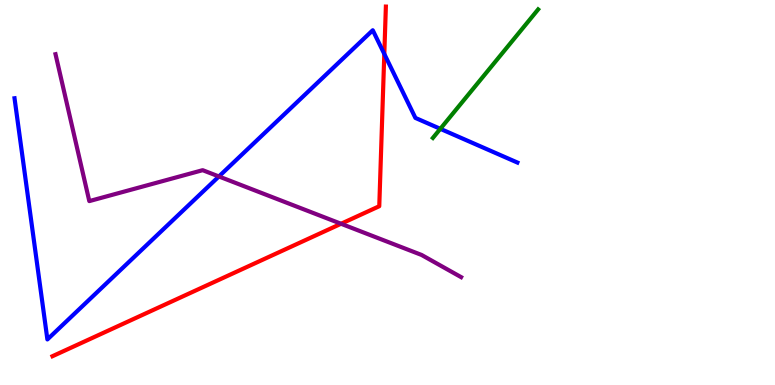[{'lines': ['blue', 'red'], 'intersections': [{'x': 4.96, 'y': 8.6}]}, {'lines': ['green', 'red'], 'intersections': []}, {'lines': ['purple', 'red'], 'intersections': [{'x': 4.4, 'y': 4.19}]}, {'lines': ['blue', 'green'], 'intersections': [{'x': 5.68, 'y': 6.65}]}, {'lines': ['blue', 'purple'], 'intersections': [{'x': 2.82, 'y': 5.42}]}, {'lines': ['green', 'purple'], 'intersections': []}]